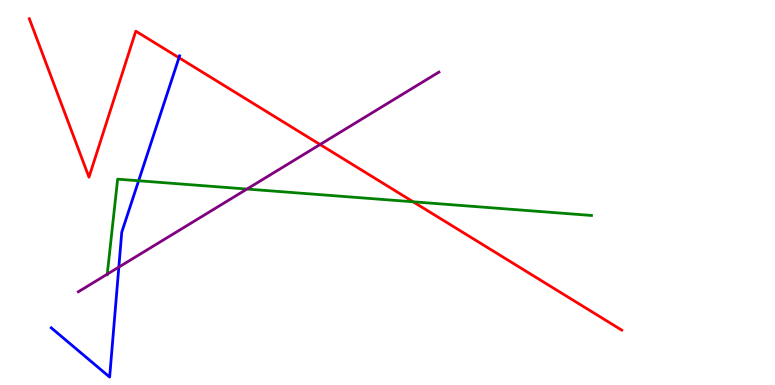[{'lines': ['blue', 'red'], 'intersections': [{'x': 2.31, 'y': 8.5}]}, {'lines': ['green', 'red'], 'intersections': [{'x': 5.33, 'y': 4.76}]}, {'lines': ['purple', 'red'], 'intersections': [{'x': 4.13, 'y': 6.25}]}, {'lines': ['blue', 'green'], 'intersections': [{'x': 1.79, 'y': 5.31}]}, {'lines': ['blue', 'purple'], 'intersections': [{'x': 1.53, 'y': 3.06}]}, {'lines': ['green', 'purple'], 'intersections': [{'x': 1.38, 'y': 2.88}, {'x': 3.19, 'y': 5.09}]}]